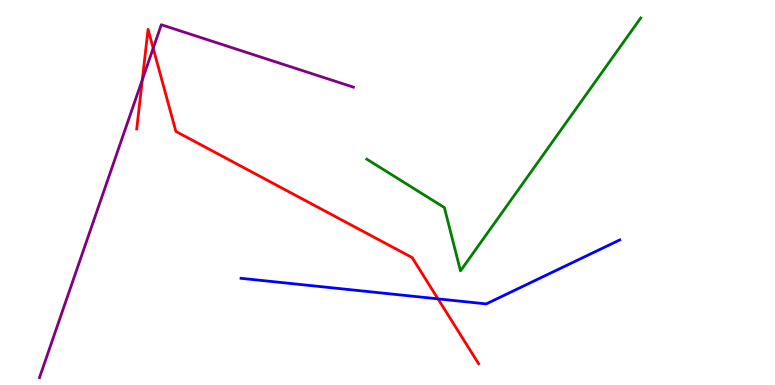[{'lines': ['blue', 'red'], 'intersections': [{'x': 5.65, 'y': 2.24}]}, {'lines': ['green', 'red'], 'intersections': []}, {'lines': ['purple', 'red'], 'intersections': [{'x': 1.84, 'y': 7.93}, {'x': 1.98, 'y': 8.75}]}, {'lines': ['blue', 'green'], 'intersections': []}, {'lines': ['blue', 'purple'], 'intersections': []}, {'lines': ['green', 'purple'], 'intersections': []}]